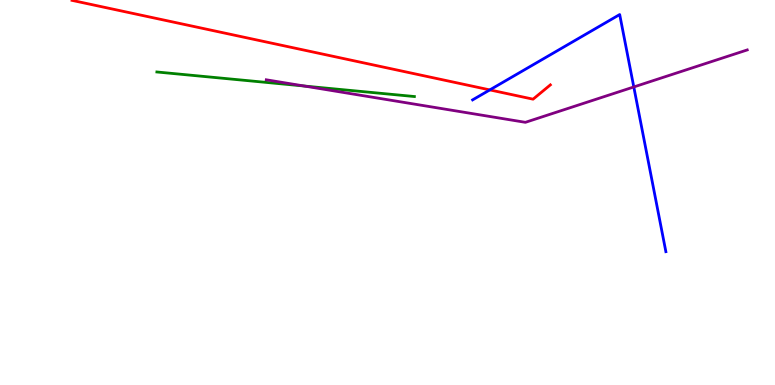[{'lines': ['blue', 'red'], 'intersections': [{'x': 6.32, 'y': 7.66}]}, {'lines': ['green', 'red'], 'intersections': []}, {'lines': ['purple', 'red'], 'intersections': []}, {'lines': ['blue', 'green'], 'intersections': []}, {'lines': ['blue', 'purple'], 'intersections': [{'x': 8.18, 'y': 7.74}]}, {'lines': ['green', 'purple'], 'intersections': [{'x': 3.93, 'y': 7.77}]}]